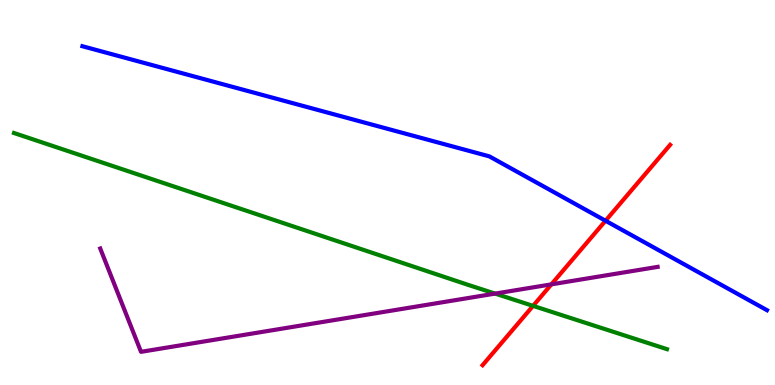[{'lines': ['blue', 'red'], 'intersections': [{'x': 7.81, 'y': 4.27}]}, {'lines': ['green', 'red'], 'intersections': [{'x': 6.88, 'y': 2.06}]}, {'lines': ['purple', 'red'], 'intersections': [{'x': 7.11, 'y': 2.61}]}, {'lines': ['blue', 'green'], 'intersections': []}, {'lines': ['blue', 'purple'], 'intersections': []}, {'lines': ['green', 'purple'], 'intersections': [{'x': 6.39, 'y': 2.37}]}]